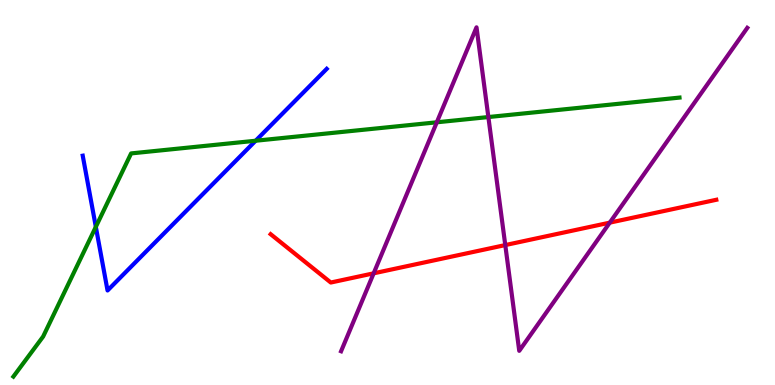[{'lines': ['blue', 'red'], 'intersections': []}, {'lines': ['green', 'red'], 'intersections': []}, {'lines': ['purple', 'red'], 'intersections': [{'x': 4.82, 'y': 2.9}, {'x': 6.52, 'y': 3.63}, {'x': 7.87, 'y': 4.22}]}, {'lines': ['blue', 'green'], 'intersections': [{'x': 1.24, 'y': 4.11}, {'x': 3.3, 'y': 6.34}]}, {'lines': ['blue', 'purple'], 'intersections': []}, {'lines': ['green', 'purple'], 'intersections': [{'x': 5.64, 'y': 6.82}, {'x': 6.3, 'y': 6.96}]}]